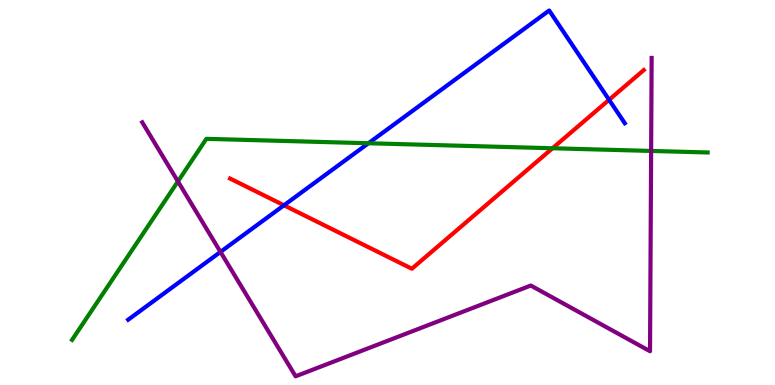[{'lines': ['blue', 'red'], 'intersections': [{'x': 3.66, 'y': 4.67}, {'x': 7.86, 'y': 7.41}]}, {'lines': ['green', 'red'], 'intersections': [{'x': 7.13, 'y': 6.15}]}, {'lines': ['purple', 'red'], 'intersections': []}, {'lines': ['blue', 'green'], 'intersections': [{'x': 4.75, 'y': 6.28}]}, {'lines': ['blue', 'purple'], 'intersections': [{'x': 2.84, 'y': 3.46}]}, {'lines': ['green', 'purple'], 'intersections': [{'x': 2.3, 'y': 5.29}, {'x': 8.4, 'y': 6.08}]}]